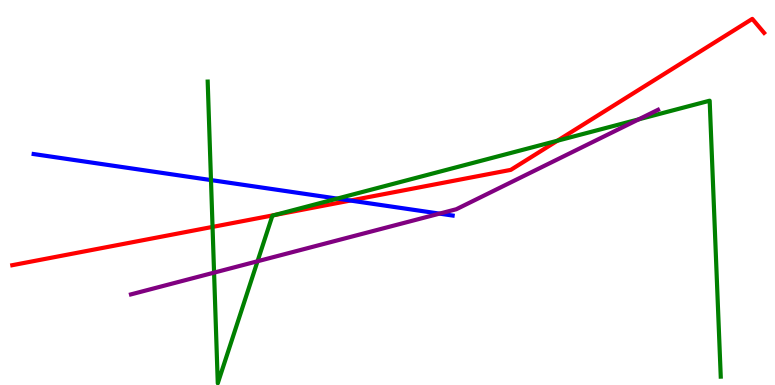[{'lines': ['blue', 'red'], 'intersections': [{'x': 4.52, 'y': 4.79}]}, {'lines': ['green', 'red'], 'intersections': [{'x': 2.74, 'y': 4.11}, {'x': 3.55, 'y': 4.42}, {'x': 7.19, 'y': 6.35}]}, {'lines': ['purple', 'red'], 'intersections': []}, {'lines': ['blue', 'green'], 'intersections': [{'x': 2.72, 'y': 5.32}, {'x': 4.35, 'y': 4.84}]}, {'lines': ['blue', 'purple'], 'intersections': [{'x': 5.67, 'y': 4.45}]}, {'lines': ['green', 'purple'], 'intersections': [{'x': 2.76, 'y': 2.92}, {'x': 3.32, 'y': 3.21}, {'x': 8.24, 'y': 6.9}]}]